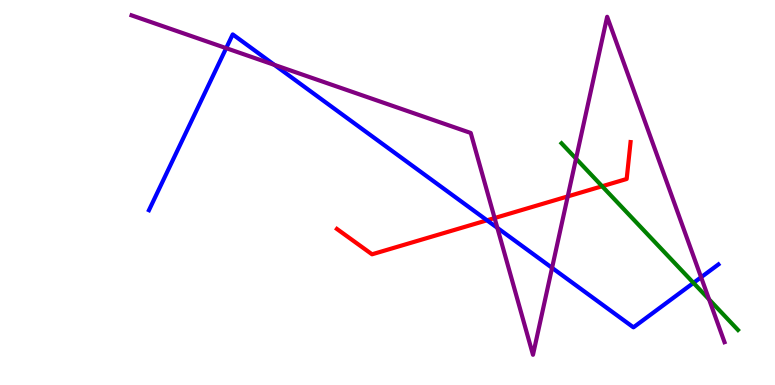[{'lines': ['blue', 'red'], 'intersections': [{'x': 6.28, 'y': 4.28}]}, {'lines': ['green', 'red'], 'intersections': [{'x': 7.77, 'y': 5.16}]}, {'lines': ['purple', 'red'], 'intersections': [{'x': 6.38, 'y': 4.34}, {'x': 7.33, 'y': 4.9}]}, {'lines': ['blue', 'green'], 'intersections': [{'x': 8.95, 'y': 2.65}]}, {'lines': ['blue', 'purple'], 'intersections': [{'x': 2.92, 'y': 8.75}, {'x': 3.54, 'y': 8.31}, {'x': 6.42, 'y': 4.08}, {'x': 7.12, 'y': 3.04}, {'x': 9.05, 'y': 2.8}]}, {'lines': ['green', 'purple'], 'intersections': [{'x': 7.43, 'y': 5.88}, {'x': 9.15, 'y': 2.22}]}]